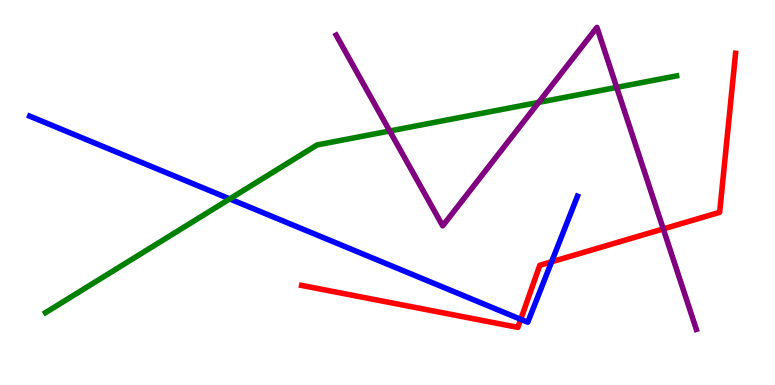[{'lines': ['blue', 'red'], 'intersections': [{'x': 6.72, 'y': 1.71}, {'x': 7.12, 'y': 3.2}]}, {'lines': ['green', 'red'], 'intersections': []}, {'lines': ['purple', 'red'], 'intersections': [{'x': 8.56, 'y': 4.05}]}, {'lines': ['blue', 'green'], 'intersections': [{'x': 2.96, 'y': 4.83}]}, {'lines': ['blue', 'purple'], 'intersections': []}, {'lines': ['green', 'purple'], 'intersections': [{'x': 5.03, 'y': 6.6}, {'x': 6.95, 'y': 7.34}, {'x': 7.96, 'y': 7.73}]}]